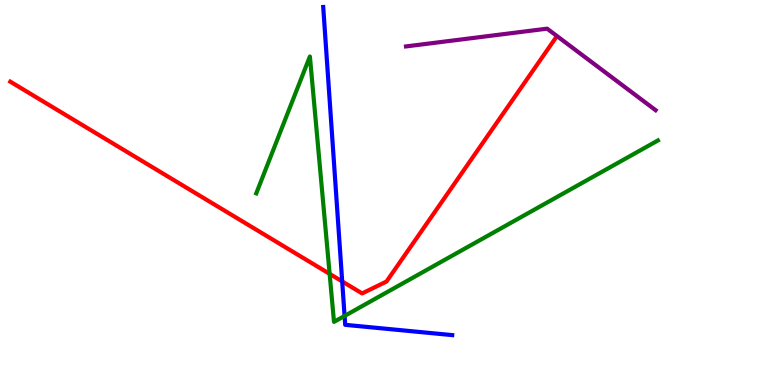[{'lines': ['blue', 'red'], 'intersections': [{'x': 4.42, 'y': 2.69}]}, {'lines': ['green', 'red'], 'intersections': [{'x': 4.25, 'y': 2.89}]}, {'lines': ['purple', 'red'], 'intersections': []}, {'lines': ['blue', 'green'], 'intersections': [{'x': 4.45, 'y': 1.79}]}, {'lines': ['blue', 'purple'], 'intersections': []}, {'lines': ['green', 'purple'], 'intersections': []}]